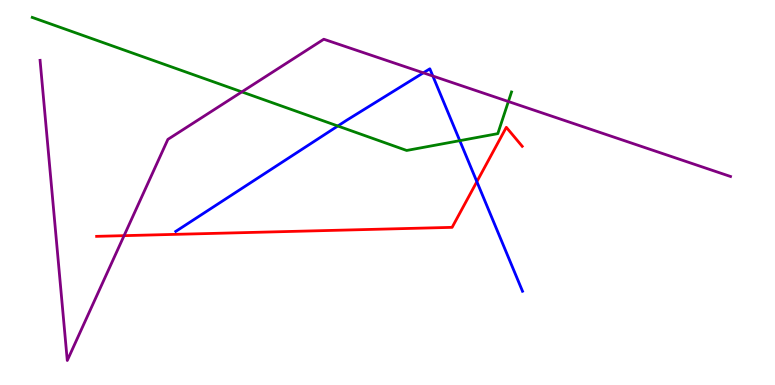[{'lines': ['blue', 'red'], 'intersections': [{'x': 6.15, 'y': 5.28}]}, {'lines': ['green', 'red'], 'intersections': []}, {'lines': ['purple', 'red'], 'intersections': [{'x': 1.6, 'y': 3.88}]}, {'lines': ['blue', 'green'], 'intersections': [{'x': 4.36, 'y': 6.73}, {'x': 5.93, 'y': 6.35}]}, {'lines': ['blue', 'purple'], 'intersections': [{'x': 5.46, 'y': 8.11}, {'x': 5.59, 'y': 8.03}]}, {'lines': ['green', 'purple'], 'intersections': [{'x': 3.12, 'y': 7.61}, {'x': 6.56, 'y': 7.36}]}]